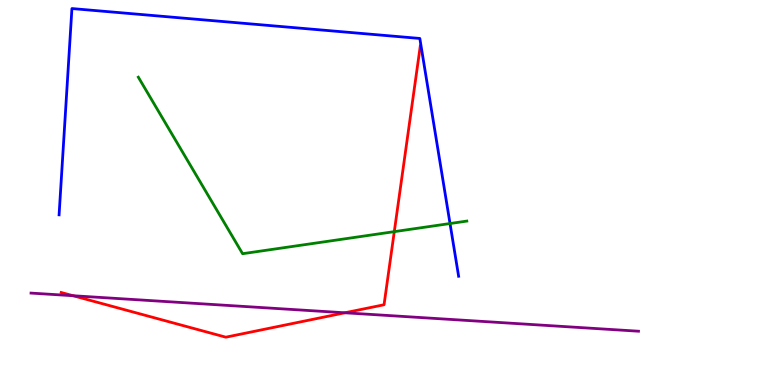[{'lines': ['blue', 'red'], 'intersections': []}, {'lines': ['green', 'red'], 'intersections': [{'x': 5.09, 'y': 3.98}]}, {'lines': ['purple', 'red'], 'intersections': [{'x': 0.943, 'y': 2.32}, {'x': 4.45, 'y': 1.88}]}, {'lines': ['blue', 'green'], 'intersections': [{'x': 5.81, 'y': 4.19}]}, {'lines': ['blue', 'purple'], 'intersections': []}, {'lines': ['green', 'purple'], 'intersections': []}]